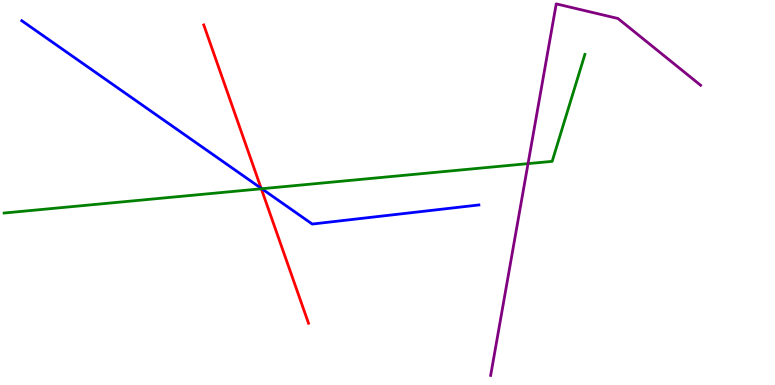[{'lines': ['blue', 'red'], 'intersections': [{'x': 3.37, 'y': 5.11}]}, {'lines': ['green', 'red'], 'intersections': [{'x': 3.37, 'y': 5.1}]}, {'lines': ['purple', 'red'], 'intersections': []}, {'lines': ['blue', 'green'], 'intersections': [{'x': 3.38, 'y': 5.1}]}, {'lines': ['blue', 'purple'], 'intersections': []}, {'lines': ['green', 'purple'], 'intersections': [{'x': 6.81, 'y': 5.75}]}]